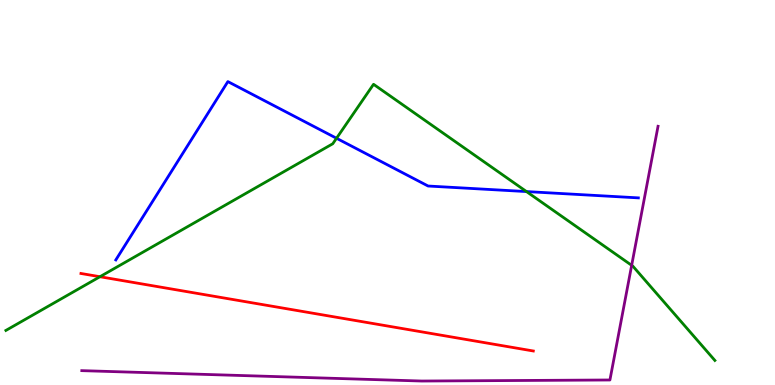[{'lines': ['blue', 'red'], 'intersections': []}, {'lines': ['green', 'red'], 'intersections': [{'x': 1.29, 'y': 2.81}]}, {'lines': ['purple', 'red'], 'intersections': []}, {'lines': ['blue', 'green'], 'intersections': [{'x': 4.34, 'y': 6.41}, {'x': 6.79, 'y': 5.02}]}, {'lines': ['blue', 'purple'], 'intersections': []}, {'lines': ['green', 'purple'], 'intersections': [{'x': 8.15, 'y': 3.11}]}]